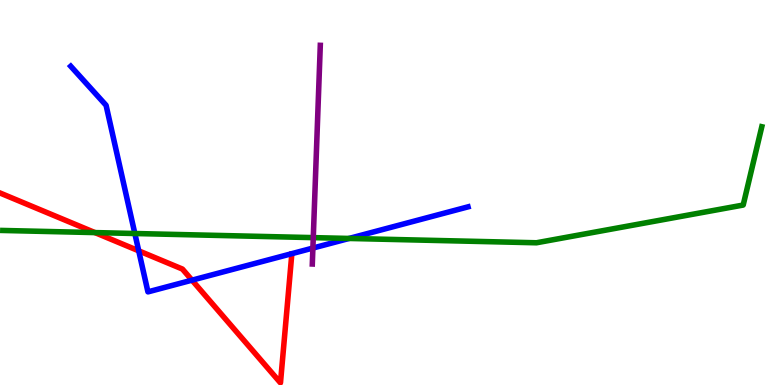[{'lines': ['blue', 'red'], 'intersections': [{'x': 1.79, 'y': 3.48}, {'x': 2.48, 'y': 2.72}]}, {'lines': ['green', 'red'], 'intersections': [{'x': 1.23, 'y': 3.96}]}, {'lines': ['purple', 'red'], 'intersections': []}, {'lines': ['blue', 'green'], 'intersections': [{'x': 1.74, 'y': 3.93}, {'x': 4.5, 'y': 3.81}]}, {'lines': ['blue', 'purple'], 'intersections': [{'x': 4.04, 'y': 3.56}]}, {'lines': ['green', 'purple'], 'intersections': [{'x': 4.04, 'y': 3.83}]}]